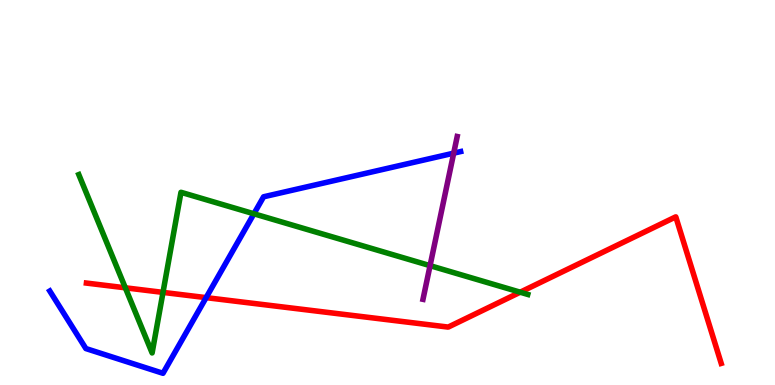[{'lines': ['blue', 'red'], 'intersections': [{'x': 2.66, 'y': 2.27}]}, {'lines': ['green', 'red'], 'intersections': [{'x': 1.62, 'y': 2.52}, {'x': 2.1, 'y': 2.41}, {'x': 6.71, 'y': 2.41}]}, {'lines': ['purple', 'red'], 'intersections': []}, {'lines': ['blue', 'green'], 'intersections': [{'x': 3.28, 'y': 4.45}]}, {'lines': ['blue', 'purple'], 'intersections': [{'x': 5.85, 'y': 6.02}]}, {'lines': ['green', 'purple'], 'intersections': [{'x': 5.55, 'y': 3.1}]}]